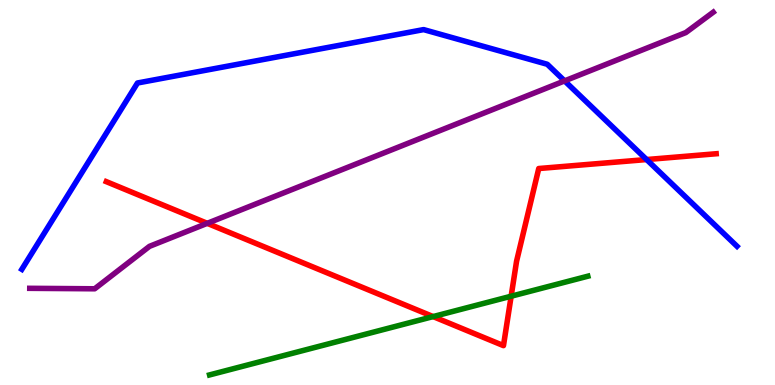[{'lines': ['blue', 'red'], 'intersections': [{'x': 8.34, 'y': 5.86}]}, {'lines': ['green', 'red'], 'intersections': [{'x': 5.59, 'y': 1.78}, {'x': 6.6, 'y': 2.31}]}, {'lines': ['purple', 'red'], 'intersections': [{'x': 2.67, 'y': 4.2}]}, {'lines': ['blue', 'green'], 'intersections': []}, {'lines': ['blue', 'purple'], 'intersections': [{'x': 7.29, 'y': 7.9}]}, {'lines': ['green', 'purple'], 'intersections': []}]